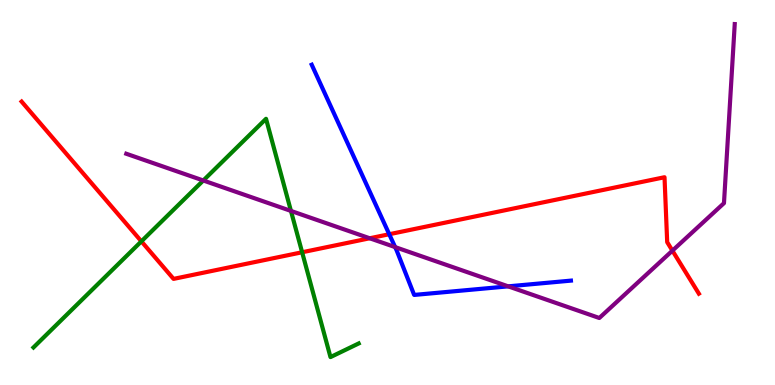[{'lines': ['blue', 'red'], 'intersections': [{'x': 5.02, 'y': 3.92}]}, {'lines': ['green', 'red'], 'intersections': [{'x': 1.82, 'y': 3.73}, {'x': 3.9, 'y': 3.45}]}, {'lines': ['purple', 'red'], 'intersections': [{'x': 4.77, 'y': 3.81}, {'x': 8.68, 'y': 3.49}]}, {'lines': ['blue', 'green'], 'intersections': []}, {'lines': ['blue', 'purple'], 'intersections': [{'x': 5.1, 'y': 3.58}, {'x': 6.56, 'y': 2.56}]}, {'lines': ['green', 'purple'], 'intersections': [{'x': 2.62, 'y': 5.31}, {'x': 3.75, 'y': 4.52}]}]